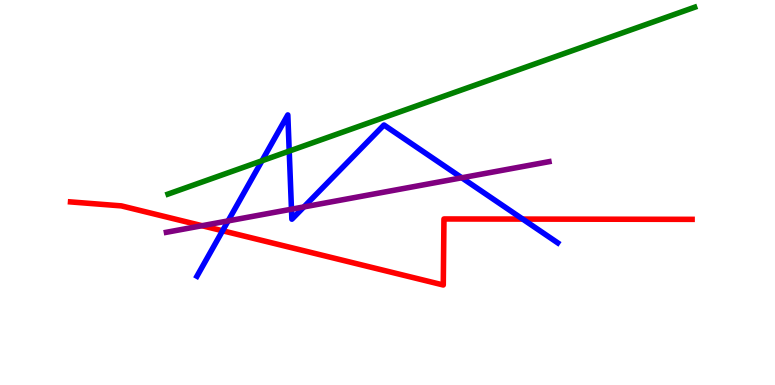[{'lines': ['blue', 'red'], 'intersections': [{'x': 2.87, 'y': 4.01}, {'x': 6.74, 'y': 4.31}]}, {'lines': ['green', 'red'], 'intersections': []}, {'lines': ['purple', 'red'], 'intersections': [{'x': 2.61, 'y': 4.14}]}, {'lines': ['blue', 'green'], 'intersections': [{'x': 3.38, 'y': 5.82}, {'x': 3.73, 'y': 6.08}]}, {'lines': ['blue', 'purple'], 'intersections': [{'x': 2.94, 'y': 4.26}, {'x': 3.76, 'y': 4.57}, {'x': 3.92, 'y': 4.63}, {'x': 5.96, 'y': 5.38}]}, {'lines': ['green', 'purple'], 'intersections': []}]